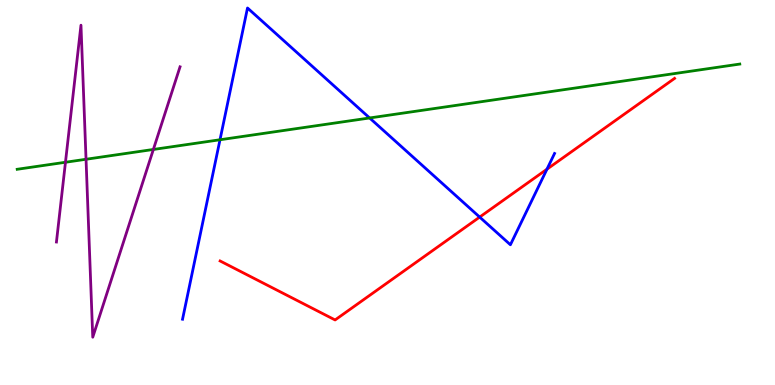[{'lines': ['blue', 'red'], 'intersections': [{'x': 6.19, 'y': 4.36}, {'x': 7.06, 'y': 5.6}]}, {'lines': ['green', 'red'], 'intersections': []}, {'lines': ['purple', 'red'], 'intersections': []}, {'lines': ['blue', 'green'], 'intersections': [{'x': 2.84, 'y': 6.37}, {'x': 4.77, 'y': 6.94}]}, {'lines': ['blue', 'purple'], 'intersections': []}, {'lines': ['green', 'purple'], 'intersections': [{'x': 0.845, 'y': 5.79}, {'x': 1.11, 'y': 5.86}, {'x': 1.98, 'y': 6.12}]}]